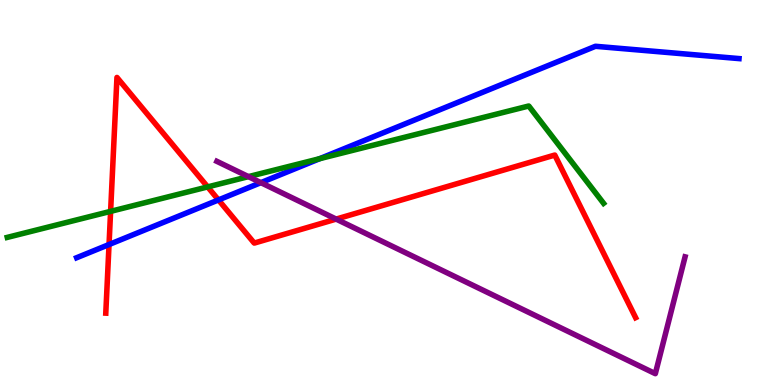[{'lines': ['blue', 'red'], 'intersections': [{'x': 1.41, 'y': 3.65}, {'x': 2.82, 'y': 4.81}]}, {'lines': ['green', 'red'], 'intersections': [{'x': 1.43, 'y': 4.51}, {'x': 2.68, 'y': 5.15}]}, {'lines': ['purple', 'red'], 'intersections': [{'x': 4.34, 'y': 4.31}]}, {'lines': ['blue', 'green'], 'intersections': [{'x': 4.12, 'y': 5.88}]}, {'lines': ['blue', 'purple'], 'intersections': [{'x': 3.37, 'y': 5.26}]}, {'lines': ['green', 'purple'], 'intersections': [{'x': 3.21, 'y': 5.41}]}]